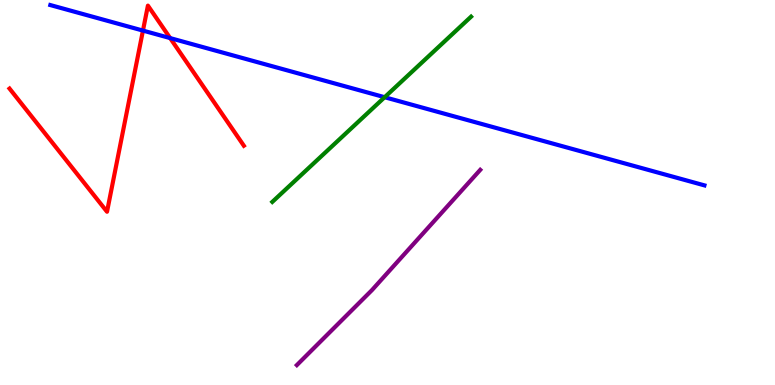[{'lines': ['blue', 'red'], 'intersections': [{'x': 1.84, 'y': 9.21}, {'x': 2.2, 'y': 9.01}]}, {'lines': ['green', 'red'], 'intersections': []}, {'lines': ['purple', 'red'], 'intersections': []}, {'lines': ['blue', 'green'], 'intersections': [{'x': 4.96, 'y': 7.47}]}, {'lines': ['blue', 'purple'], 'intersections': []}, {'lines': ['green', 'purple'], 'intersections': []}]